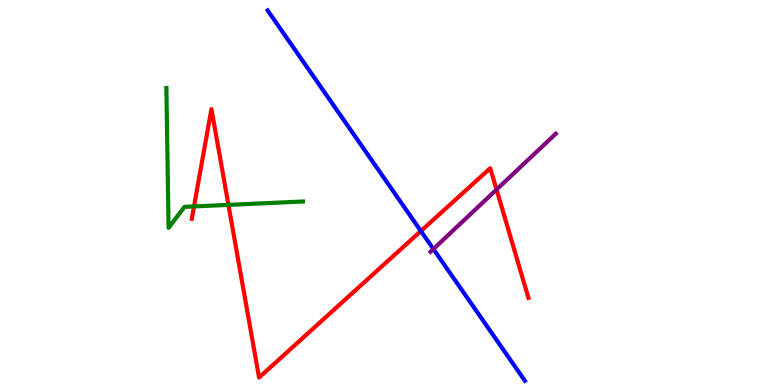[{'lines': ['blue', 'red'], 'intersections': [{'x': 5.43, 'y': 4.0}]}, {'lines': ['green', 'red'], 'intersections': [{'x': 2.5, 'y': 4.64}, {'x': 2.95, 'y': 4.68}]}, {'lines': ['purple', 'red'], 'intersections': [{'x': 6.41, 'y': 5.08}]}, {'lines': ['blue', 'green'], 'intersections': []}, {'lines': ['blue', 'purple'], 'intersections': [{'x': 5.59, 'y': 3.53}]}, {'lines': ['green', 'purple'], 'intersections': []}]